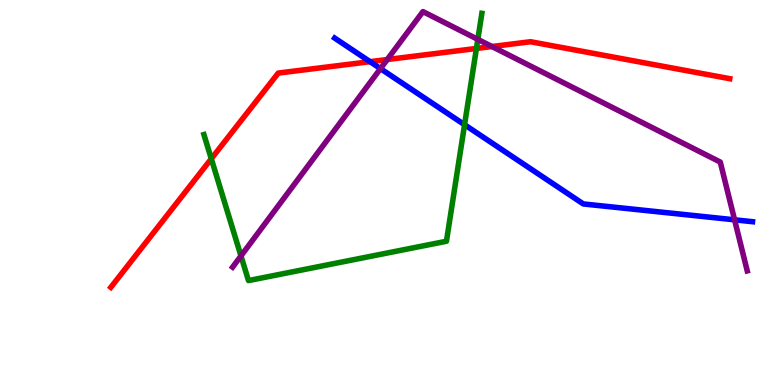[{'lines': ['blue', 'red'], 'intersections': [{'x': 4.77, 'y': 8.4}]}, {'lines': ['green', 'red'], 'intersections': [{'x': 2.73, 'y': 5.88}, {'x': 6.15, 'y': 8.74}]}, {'lines': ['purple', 'red'], 'intersections': [{'x': 5.0, 'y': 8.45}, {'x': 6.35, 'y': 8.79}]}, {'lines': ['blue', 'green'], 'intersections': [{'x': 5.99, 'y': 6.76}]}, {'lines': ['blue', 'purple'], 'intersections': [{'x': 4.91, 'y': 8.22}, {'x': 9.48, 'y': 4.29}]}, {'lines': ['green', 'purple'], 'intersections': [{'x': 3.11, 'y': 3.35}, {'x': 6.17, 'y': 8.98}]}]